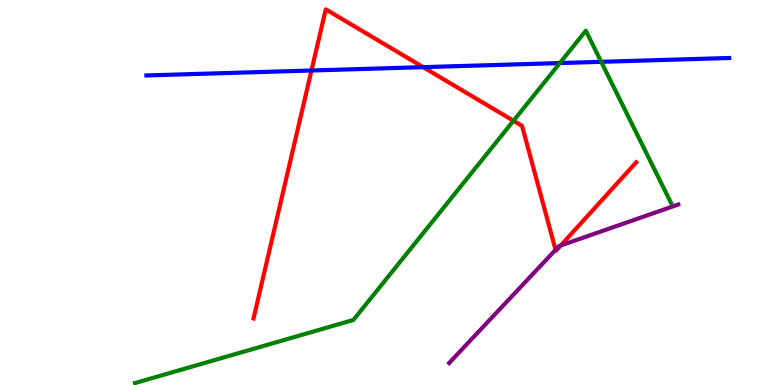[{'lines': ['blue', 'red'], 'intersections': [{'x': 4.02, 'y': 8.17}, {'x': 5.46, 'y': 8.26}]}, {'lines': ['green', 'red'], 'intersections': [{'x': 6.63, 'y': 6.86}]}, {'lines': ['purple', 'red'], 'intersections': [{'x': 7.17, 'y': 3.51}, {'x': 7.24, 'y': 3.62}]}, {'lines': ['blue', 'green'], 'intersections': [{'x': 7.22, 'y': 8.36}, {'x': 7.76, 'y': 8.39}]}, {'lines': ['blue', 'purple'], 'intersections': []}, {'lines': ['green', 'purple'], 'intersections': []}]